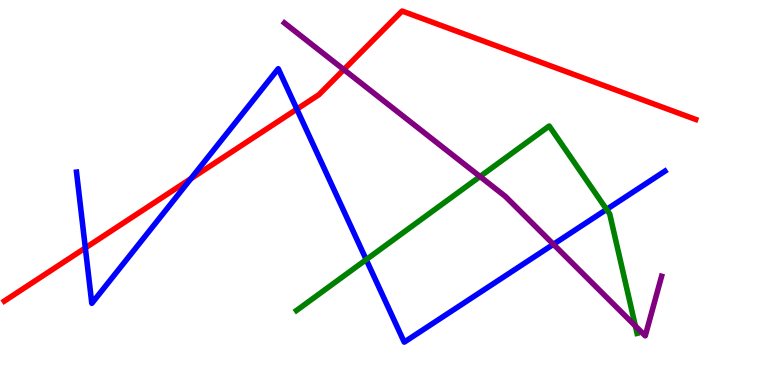[{'lines': ['blue', 'red'], 'intersections': [{'x': 1.1, 'y': 3.56}, {'x': 2.46, 'y': 5.36}, {'x': 3.83, 'y': 7.17}]}, {'lines': ['green', 'red'], 'intersections': []}, {'lines': ['purple', 'red'], 'intersections': [{'x': 4.44, 'y': 8.19}]}, {'lines': ['blue', 'green'], 'intersections': [{'x': 4.73, 'y': 3.26}, {'x': 7.83, 'y': 4.56}]}, {'lines': ['blue', 'purple'], 'intersections': [{'x': 7.14, 'y': 3.65}]}, {'lines': ['green', 'purple'], 'intersections': [{'x': 6.19, 'y': 5.41}, {'x': 8.2, 'y': 1.53}]}]